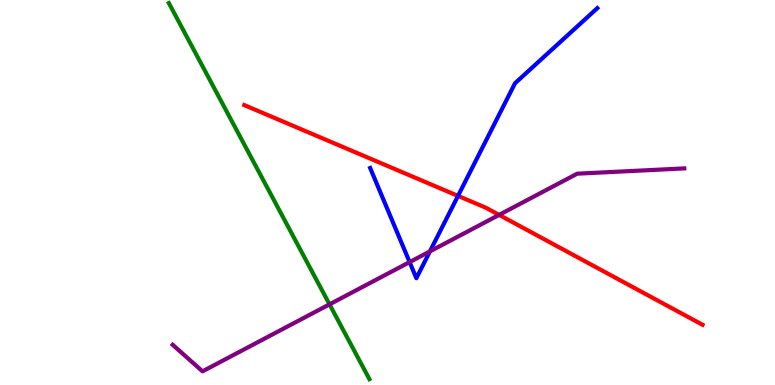[{'lines': ['blue', 'red'], 'intersections': [{'x': 5.91, 'y': 4.91}]}, {'lines': ['green', 'red'], 'intersections': []}, {'lines': ['purple', 'red'], 'intersections': [{'x': 6.44, 'y': 4.42}]}, {'lines': ['blue', 'green'], 'intersections': []}, {'lines': ['blue', 'purple'], 'intersections': [{'x': 5.29, 'y': 3.19}, {'x': 5.55, 'y': 3.47}]}, {'lines': ['green', 'purple'], 'intersections': [{'x': 4.25, 'y': 2.09}]}]